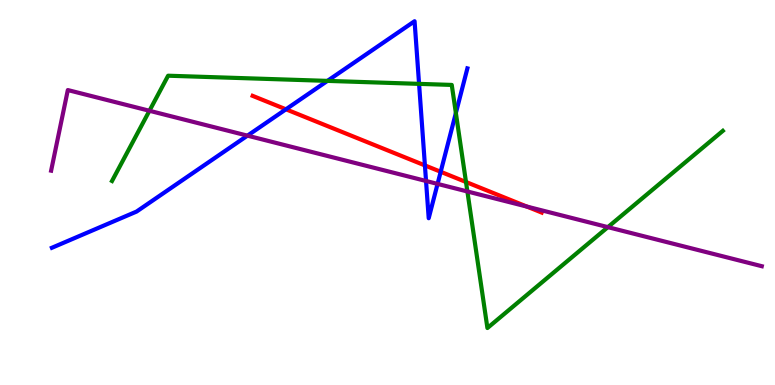[{'lines': ['blue', 'red'], 'intersections': [{'x': 3.69, 'y': 7.16}, {'x': 5.48, 'y': 5.7}, {'x': 5.69, 'y': 5.54}]}, {'lines': ['green', 'red'], 'intersections': [{'x': 6.01, 'y': 5.27}]}, {'lines': ['purple', 'red'], 'intersections': [{'x': 6.8, 'y': 4.63}]}, {'lines': ['blue', 'green'], 'intersections': [{'x': 4.22, 'y': 7.9}, {'x': 5.41, 'y': 7.82}, {'x': 5.88, 'y': 7.07}]}, {'lines': ['blue', 'purple'], 'intersections': [{'x': 3.19, 'y': 6.48}, {'x': 5.5, 'y': 5.3}, {'x': 5.65, 'y': 5.22}]}, {'lines': ['green', 'purple'], 'intersections': [{'x': 1.93, 'y': 7.12}, {'x': 6.03, 'y': 5.03}, {'x': 7.84, 'y': 4.1}]}]